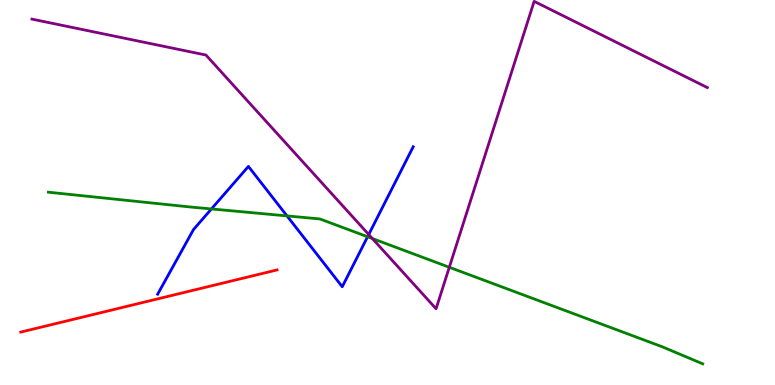[{'lines': ['blue', 'red'], 'intersections': []}, {'lines': ['green', 'red'], 'intersections': []}, {'lines': ['purple', 'red'], 'intersections': []}, {'lines': ['blue', 'green'], 'intersections': [{'x': 2.73, 'y': 4.57}, {'x': 3.7, 'y': 4.39}, {'x': 4.74, 'y': 3.85}]}, {'lines': ['blue', 'purple'], 'intersections': [{'x': 4.76, 'y': 3.91}]}, {'lines': ['green', 'purple'], 'intersections': [{'x': 4.8, 'y': 3.8}, {'x': 5.8, 'y': 3.06}]}]